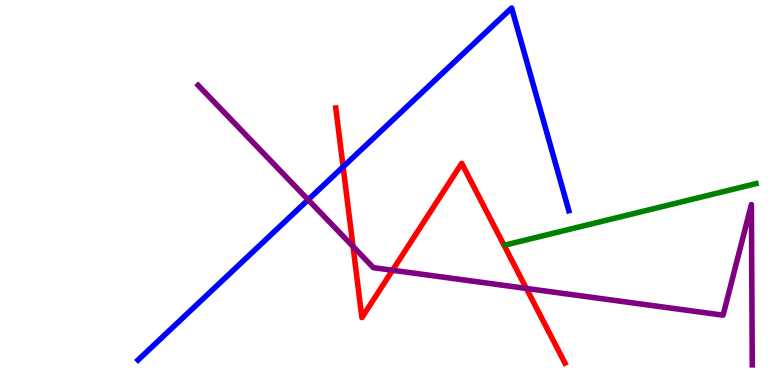[{'lines': ['blue', 'red'], 'intersections': [{'x': 4.43, 'y': 5.67}]}, {'lines': ['green', 'red'], 'intersections': []}, {'lines': ['purple', 'red'], 'intersections': [{'x': 4.56, 'y': 3.6}, {'x': 5.06, 'y': 2.98}, {'x': 6.79, 'y': 2.51}]}, {'lines': ['blue', 'green'], 'intersections': []}, {'lines': ['blue', 'purple'], 'intersections': [{'x': 3.98, 'y': 4.81}]}, {'lines': ['green', 'purple'], 'intersections': []}]